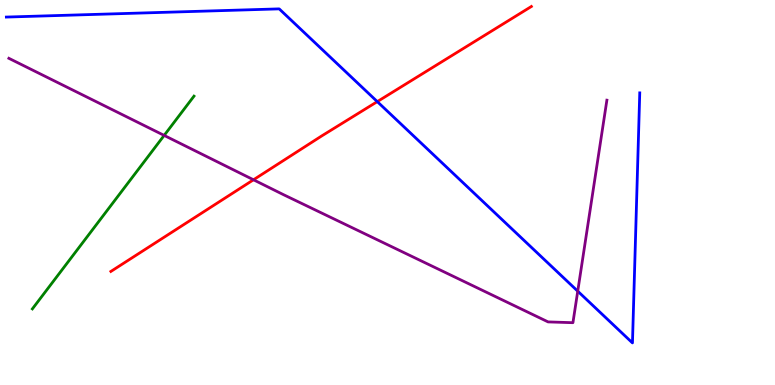[{'lines': ['blue', 'red'], 'intersections': [{'x': 4.87, 'y': 7.36}]}, {'lines': ['green', 'red'], 'intersections': []}, {'lines': ['purple', 'red'], 'intersections': [{'x': 3.27, 'y': 5.33}]}, {'lines': ['blue', 'green'], 'intersections': []}, {'lines': ['blue', 'purple'], 'intersections': [{'x': 7.45, 'y': 2.44}]}, {'lines': ['green', 'purple'], 'intersections': [{'x': 2.12, 'y': 6.48}]}]